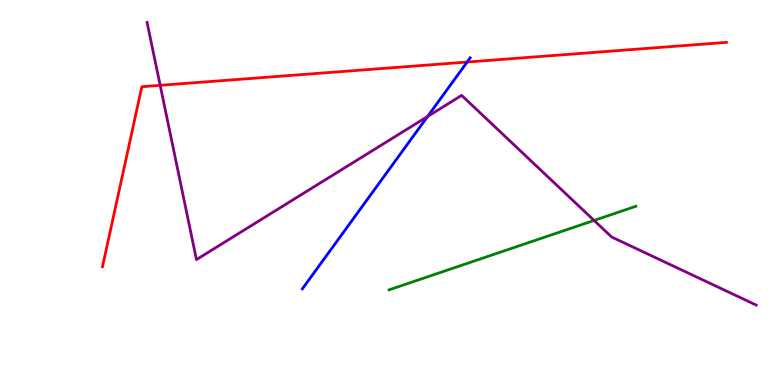[{'lines': ['blue', 'red'], 'intersections': [{'x': 6.03, 'y': 8.39}]}, {'lines': ['green', 'red'], 'intersections': []}, {'lines': ['purple', 'red'], 'intersections': [{'x': 2.07, 'y': 7.78}]}, {'lines': ['blue', 'green'], 'intersections': []}, {'lines': ['blue', 'purple'], 'intersections': [{'x': 5.52, 'y': 6.97}]}, {'lines': ['green', 'purple'], 'intersections': [{'x': 7.67, 'y': 4.27}]}]